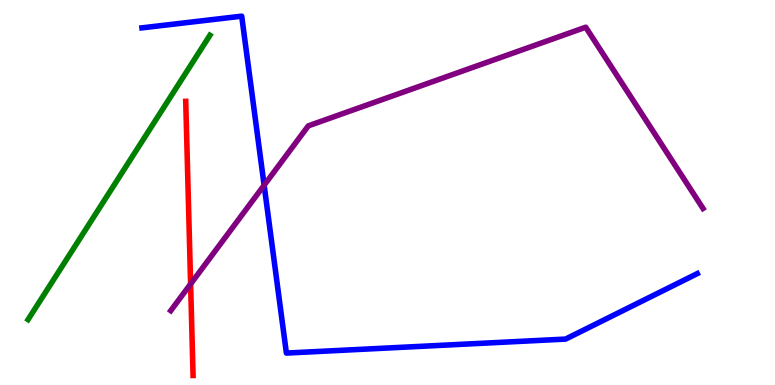[{'lines': ['blue', 'red'], 'intersections': []}, {'lines': ['green', 'red'], 'intersections': []}, {'lines': ['purple', 'red'], 'intersections': [{'x': 2.46, 'y': 2.62}]}, {'lines': ['blue', 'green'], 'intersections': []}, {'lines': ['blue', 'purple'], 'intersections': [{'x': 3.41, 'y': 5.19}]}, {'lines': ['green', 'purple'], 'intersections': []}]